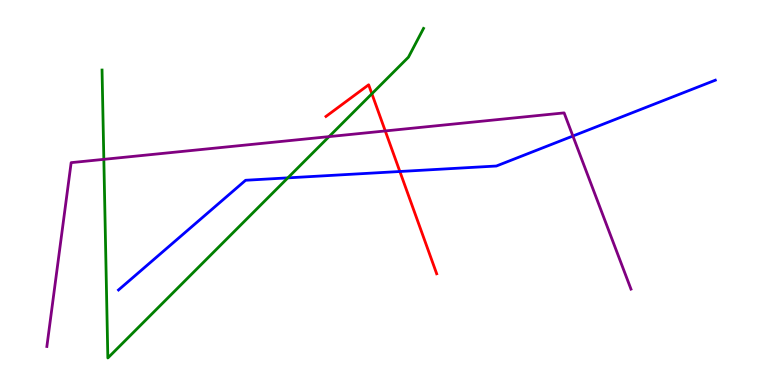[{'lines': ['blue', 'red'], 'intersections': [{'x': 5.16, 'y': 5.55}]}, {'lines': ['green', 'red'], 'intersections': [{'x': 4.8, 'y': 7.56}]}, {'lines': ['purple', 'red'], 'intersections': [{'x': 4.97, 'y': 6.6}]}, {'lines': ['blue', 'green'], 'intersections': [{'x': 3.71, 'y': 5.38}]}, {'lines': ['blue', 'purple'], 'intersections': [{'x': 7.39, 'y': 6.47}]}, {'lines': ['green', 'purple'], 'intersections': [{'x': 1.34, 'y': 5.86}, {'x': 4.25, 'y': 6.45}]}]